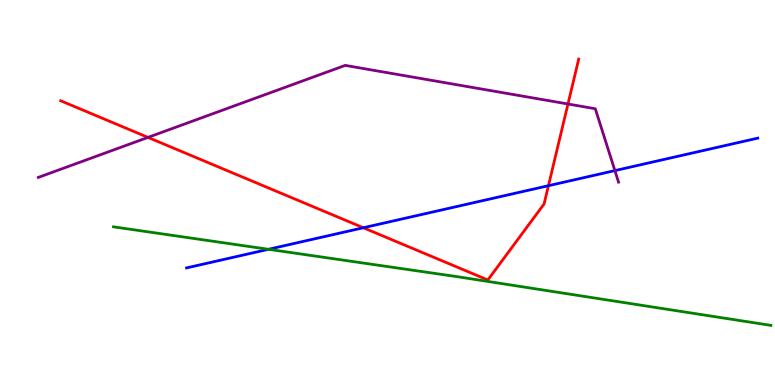[{'lines': ['blue', 'red'], 'intersections': [{'x': 4.69, 'y': 4.08}, {'x': 7.08, 'y': 5.18}]}, {'lines': ['green', 'red'], 'intersections': []}, {'lines': ['purple', 'red'], 'intersections': [{'x': 1.91, 'y': 6.43}, {'x': 7.33, 'y': 7.3}]}, {'lines': ['blue', 'green'], 'intersections': [{'x': 3.46, 'y': 3.52}]}, {'lines': ['blue', 'purple'], 'intersections': [{'x': 7.93, 'y': 5.57}]}, {'lines': ['green', 'purple'], 'intersections': []}]